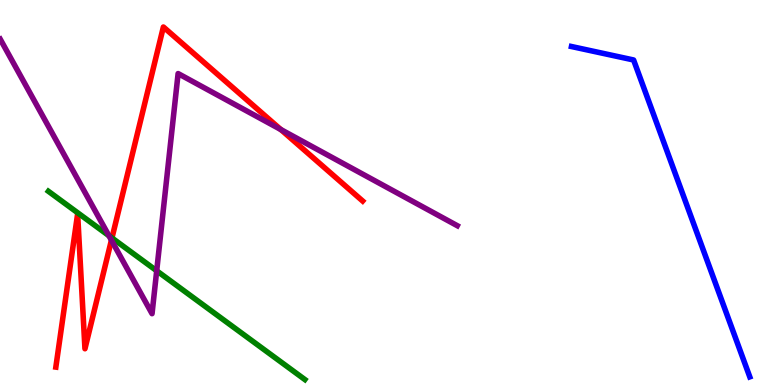[{'lines': ['blue', 'red'], 'intersections': []}, {'lines': ['green', 'red'], 'intersections': [{'x': 1.44, 'y': 3.82}]}, {'lines': ['purple', 'red'], 'intersections': [{'x': 1.44, 'y': 3.76}, {'x': 3.62, 'y': 6.64}]}, {'lines': ['blue', 'green'], 'intersections': []}, {'lines': ['blue', 'purple'], 'intersections': []}, {'lines': ['green', 'purple'], 'intersections': [{'x': 1.41, 'y': 3.88}, {'x': 2.02, 'y': 2.97}]}]